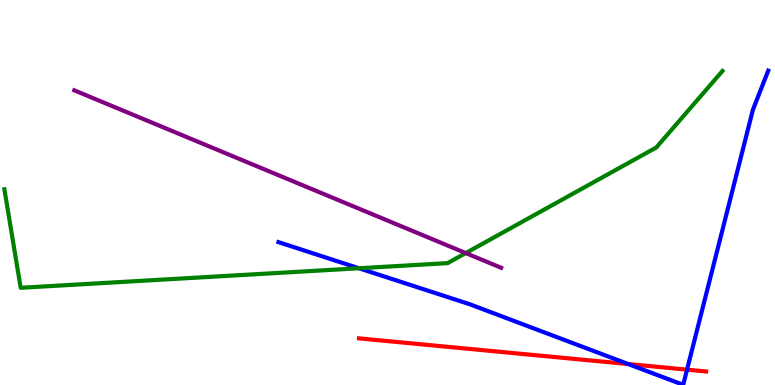[{'lines': ['blue', 'red'], 'intersections': [{'x': 8.11, 'y': 0.544}, {'x': 8.86, 'y': 0.399}]}, {'lines': ['green', 'red'], 'intersections': []}, {'lines': ['purple', 'red'], 'intersections': []}, {'lines': ['blue', 'green'], 'intersections': [{'x': 4.63, 'y': 3.03}]}, {'lines': ['blue', 'purple'], 'intersections': []}, {'lines': ['green', 'purple'], 'intersections': [{'x': 6.01, 'y': 3.43}]}]